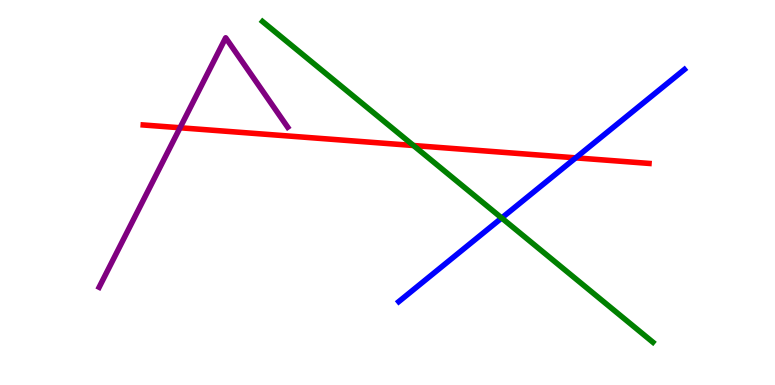[{'lines': ['blue', 'red'], 'intersections': [{'x': 7.43, 'y': 5.9}]}, {'lines': ['green', 'red'], 'intersections': [{'x': 5.33, 'y': 6.22}]}, {'lines': ['purple', 'red'], 'intersections': [{'x': 2.32, 'y': 6.68}]}, {'lines': ['blue', 'green'], 'intersections': [{'x': 6.47, 'y': 4.34}]}, {'lines': ['blue', 'purple'], 'intersections': []}, {'lines': ['green', 'purple'], 'intersections': []}]